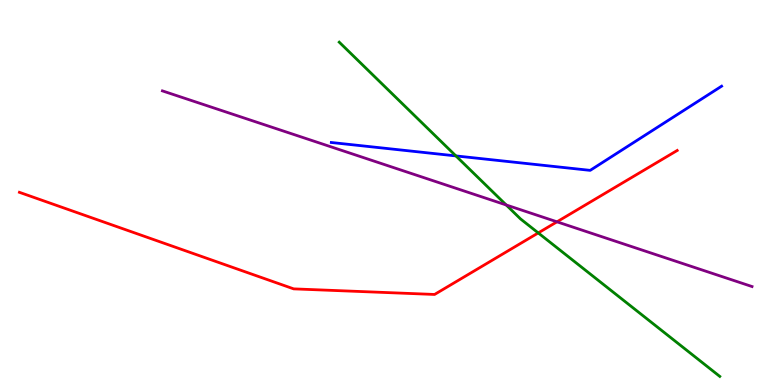[{'lines': ['blue', 'red'], 'intersections': []}, {'lines': ['green', 'red'], 'intersections': [{'x': 6.95, 'y': 3.95}]}, {'lines': ['purple', 'red'], 'intersections': [{'x': 7.19, 'y': 4.24}]}, {'lines': ['blue', 'green'], 'intersections': [{'x': 5.88, 'y': 5.95}]}, {'lines': ['blue', 'purple'], 'intersections': []}, {'lines': ['green', 'purple'], 'intersections': [{'x': 6.53, 'y': 4.68}]}]